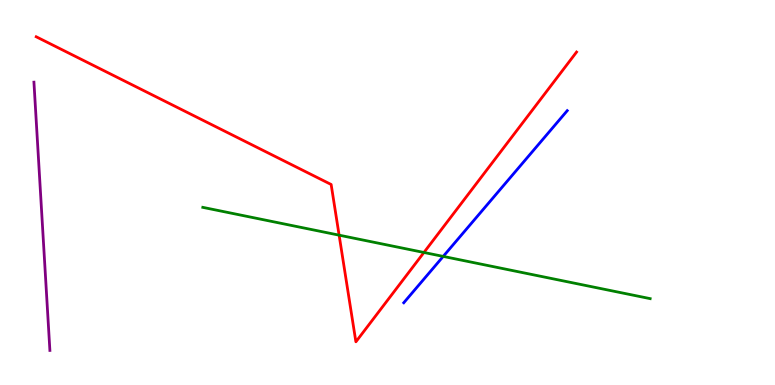[{'lines': ['blue', 'red'], 'intersections': []}, {'lines': ['green', 'red'], 'intersections': [{'x': 4.38, 'y': 3.89}, {'x': 5.47, 'y': 3.44}]}, {'lines': ['purple', 'red'], 'intersections': []}, {'lines': ['blue', 'green'], 'intersections': [{'x': 5.72, 'y': 3.34}]}, {'lines': ['blue', 'purple'], 'intersections': []}, {'lines': ['green', 'purple'], 'intersections': []}]